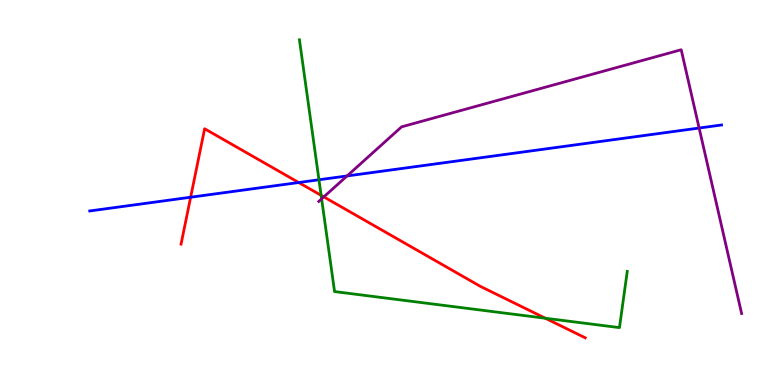[{'lines': ['blue', 'red'], 'intersections': [{'x': 2.46, 'y': 4.88}, {'x': 3.85, 'y': 5.26}]}, {'lines': ['green', 'red'], 'intersections': [{'x': 4.14, 'y': 4.93}, {'x': 7.04, 'y': 1.73}]}, {'lines': ['purple', 'red'], 'intersections': [{'x': 4.18, 'y': 4.89}]}, {'lines': ['blue', 'green'], 'intersections': [{'x': 4.12, 'y': 5.33}]}, {'lines': ['blue', 'purple'], 'intersections': [{'x': 4.48, 'y': 5.43}, {'x': 9.02, 'y': 6.67}]}, {'lines': ['green', 'purple'], 'intersections': [{'x': 4.15, 'y': 4.83}]}]